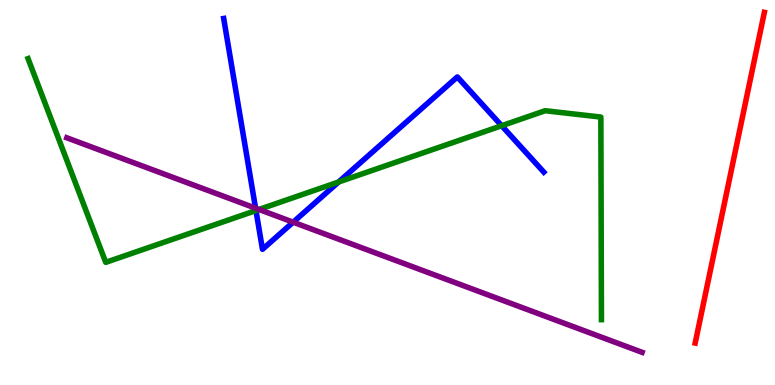[{'lines': ['blue', 'red'], 'intersections': []}, {'lines': ['green', 'red'], 'intersections': []}, {'lines': ['purple', 'red'], 'intersections': []}, {'lines': ['blue', 'green'], 'intersections': [{'x': 3.3, 'y': 4.53}, {'x': 4.37, 'y': 5.27}, {'x': 6.47, 'y': 6.73}]}, {'lines': ['blue', 'purple'], 'intersections': [{'x': 3.3, 'y': 4.59}, {'x': 3.78, 'y': 4.23}]}, {'lines': ['green', 'purple'], 'intersections': [{'x': 3.34, 'y': 4.56}]}]